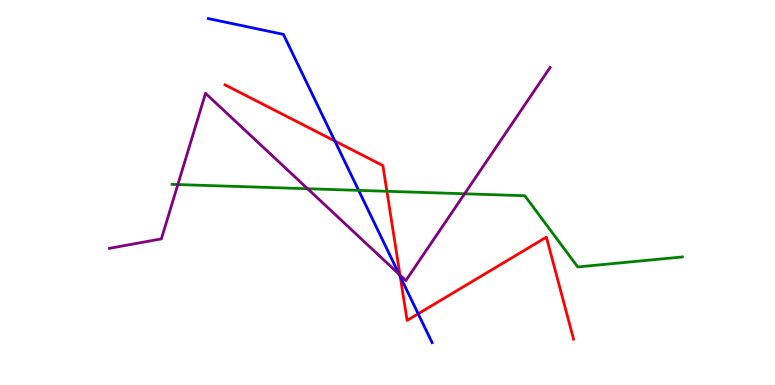[{'lines': ['blue', 'red'], 'intersections': [{'x': 4.32, 'y': 6.34}, {'x': 5.16, 'y': 2.82}, {'x': 5.4, 'y': 1.85}]}, {'lines': ['green', 'red'], 'intersections': [{'x': 4.99, 'y': 5.03}]}, {'lines': ['purple', 'red'], 'intersections': [{'x': 5.16, 'y': 2.85}]}, {'lines': ['blue', 'green'], 'intersections': [{'x': 4.63, 'y': 5.06}]}, {'lines': ['blue', 'purple'], 'intersections': [{'x': 5.15, 'y': 2.88}]}, {'lines': ['green', 'purple'], 'intersections': [{'x': 2.29, 'y': 5.21}, {'x': 3.97, 'y': 5.1}, {'x': 5.99, 'y': 4.97}]}]